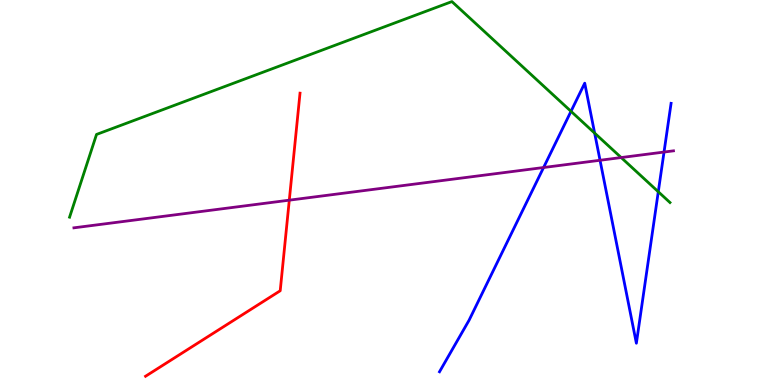[{'lines': ['blue', 'red'], 'intersections': []}, {'lines': ['green', 'red'], 'intersections': []}, {'lines': ['purple', 'red'], 'intersections': [{'x': 3.73, 'y': 4.8}]}, {'lines': ['blue', 'green'], 'intersections': [{'x': 7.37, 'y': 7.11}, {'x': 7.67, 'y': 6.54}, {'x': 8.49, 'y': 5.02}]}, {'lines': ['blue', 'purple'], 'intersections': [{'x': 7.01, 'y': 5.65}, {'x': 7.74, 'y': 5.84}, {'x': 8.57, 'y': 6.05}]}, {'lines': ['green', 'purple'], 'intersections': [{'x': 8.02, 'y': 5.91}]}]